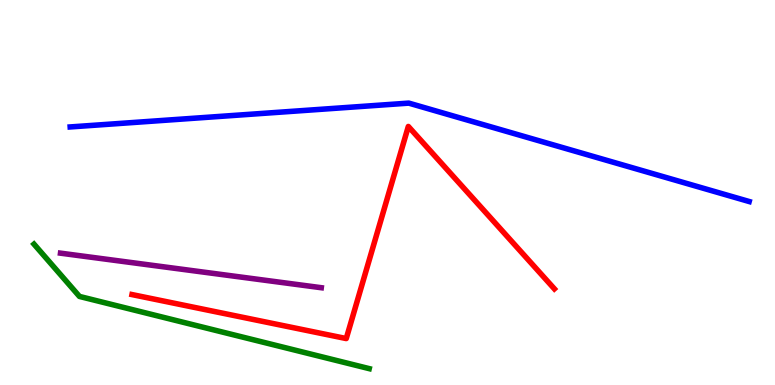[{'lines': ['blue', 'red'], 'intersections': []}, {'lines': ['green', 'red'], 'intersections': []}, {'lines': ['purple', 'red'], 'intersections': []}, {'lines': ['blue', 'green'], 'intersections': []}, {'lines': ['blue', 'purple'], 'intersections': []}, {'lines': ['green', 'purple'], 'intersections': []}]